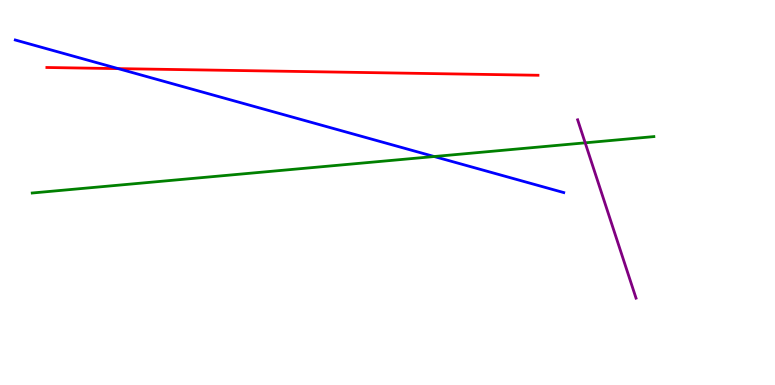[{'lines': ['blue', 'red'], 'intersections': [{'x': 1.53, 'y': 8.22}]}, {'lines': ['green', 'red'], 'intersections': []}, {'lines': ['purple', 'red'], 'intersections': []}, {'lines': ['blue', 'green'], 'intersections': [{'x': 5.6, 'y': 5.93}]}, {'lines': ['blue', 'purple'], 'intersections': []}, {'lines': ['green', 'purple'], 'intersections': [{'x': 7.55, 'y': 6.29}]}]